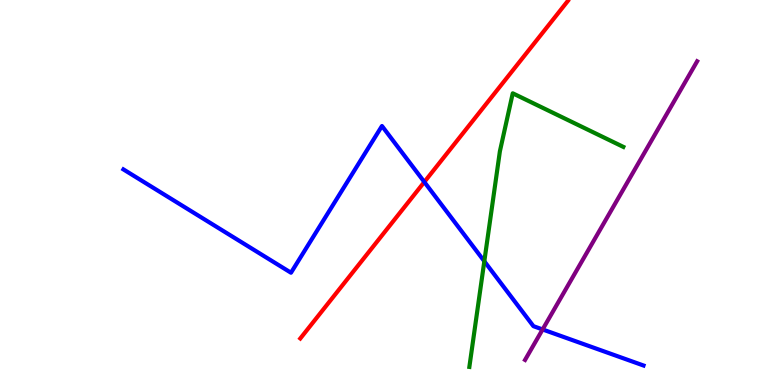[{'lines': ['blue', 'red'], 'intersections': [{'x': 5.48, 'y': 5.27}]}, {'lines': ['green', 'red'], 'intersections': []}, {'lines': ['purple', 'red'], 'intersections': []}, {'lines': ['blue', 'green'], 'intersections': [{'x': 6.25, 'y': 3.21}]}, {'lines': ['blue', 'purple'], 'intersections': [{'x': 7.0, 'y': 1.44}]}, {'lines': ['green', 'purple'], 'intersections': []}]